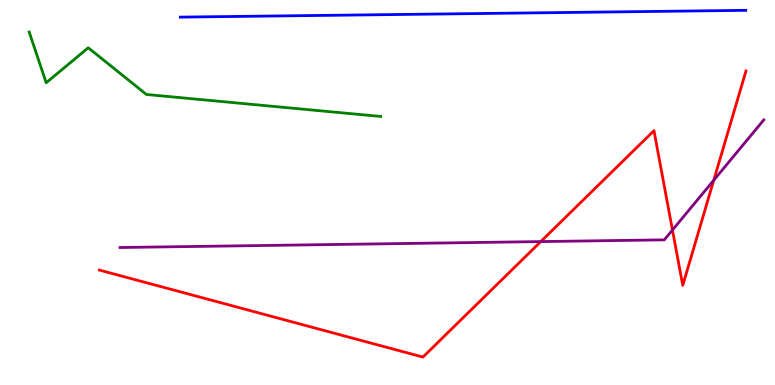[{'lines': ['blue', 'red'], 'intersections': []}, {'lines': ['green', 'red'], 'intersections': []}, {'lines': ['purple', 'red'], 'intersections': [{'x': 6.98, 'y': 3.72}, {'x': 8.68, 'y': 4.03}, {'x': 9.21, 'y': 5.32}]}, {'lines': ['blue', 'green'], 'intersections': []}, {'lines': ['blue', 'purple'], 'intersections': []}, {'lines': ['green', 'purple'], 'intersections': []}]